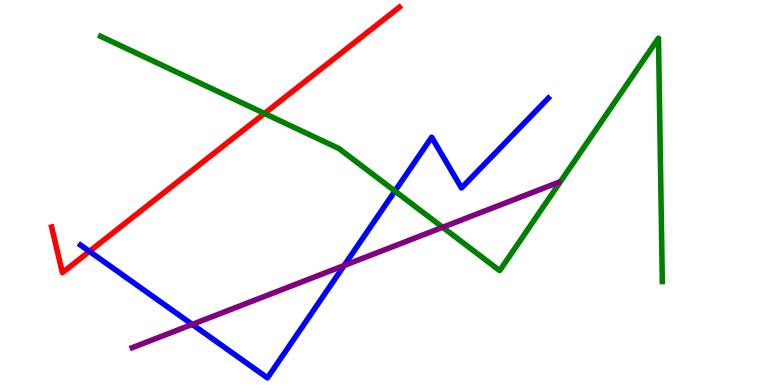[{'lines': ['blue', 'red'], 'intersections': [{'x': 1.15, 'y': 3.47}]}, {'lines': ['green', 'red'], 'intersections': [{'x': 3.41, 'y': 7.05}]}, {'lines': ['purple', 'red'], 'intersections': []}, {'lines': ['blue', 'green'], 'intersections': [{'x': 5.1, 'y': 5.04}]}, {'lines': ['blue', 'purple'], 'intersections': [{'x': 2.48, 'y': 1.57}, {'x': 4.44, 'y': 3.1}]}, {'lines': ['green', 'purple'], 'intersections': [{'x': 5.71, 'y': 4.1}]}]